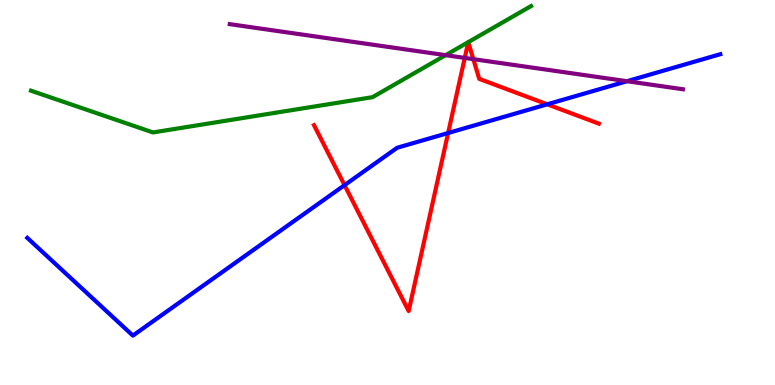[{'lines': ['blue', 'red'], 'intersections': [{'x': 4.45, 'y': 5.19}, {'x': 5.78, 'y': 6.55}, {'x': 7.06, 'y': 7.29}]}, {'lines': ['green', 'red'], 'intersections': [{'x': 6.04, 'y': 8.9}, {'x': 6.04, 'y': 8.91}]}, {'lines': ['purple', 'red'], 'intersections': [{'x': 6.0, 'y': 8.5}, {'x': 6.11, 'y': 8.46}]}, {'lines': ['blue', 'green'], 'intersections': []}, {'lines': ['blue', 'purple'], 'intersections': [{'x': 8.09, 'y': 7.89}]}, {'lines': ['green', 'purple'], 'intersections': [{'x': 5.75, 'y': 8.57}]}]